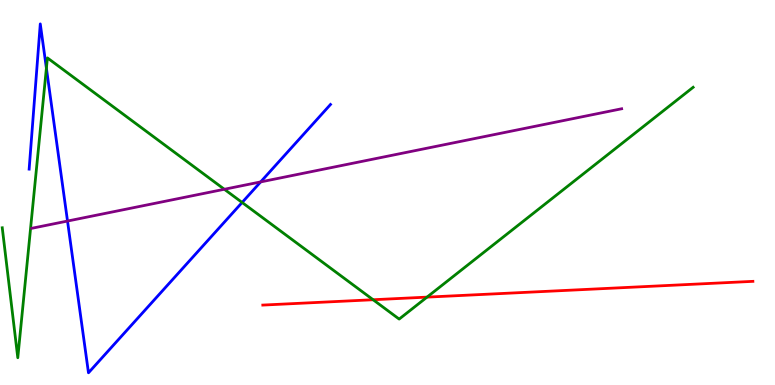[{'lines': ['blue', 'red'], 'intersections': []}, {'lines': ['green', 'red'], 'intersections': [{'x': 4.81, 'y': 2.21}, {'x': 5.51, 'y': 2.28}]}, {'lines': ['purple', 'red'], 'intersections': []}, {'lines': ['blue', 'green'], 'intersections': [{'x': 0.599, 'y': 8.23}, {'x': 3.12, 'y': 4.74}]}, {'lines': ['blue', 'purple'], 'intersections': [{'x': 0.871, 'y': 4.26}, {'x': 3.36, 'y': 5.27}]}, {'lines': ['green', 'purple'], 'intersections': [{'x': 2.89, 'y': 5.08}]}]